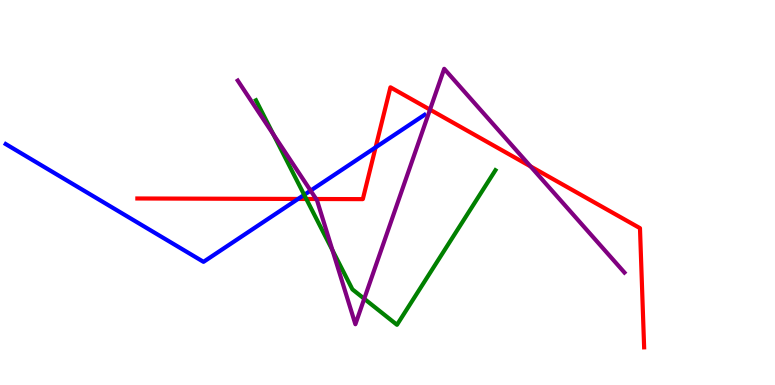[{'lines': ['blue', 'red'], 'intersections': [{'x': 3.85, 'y': 4.83}, {'x': 4.85, 'y': 6.17}]}, {'lines': ['green', 'red'], 'intersections': [{'x': 3.95, 'y': 4.83}]}, {'lines': ['purple', 'red'], 'intersections': [{'x': 4.08, 'y': 4.83}, {'x': 5.55, 'y': 7.15}, {'x': 6.85, 'y': 5.68}]}, {'lines': ['blue', 'green'], 'intersections': [{'x': 3.93, 'y': 4.94}]}, {'lines': ['blue', 'purple'], 'intersections': [{'x': 4.01, 'y': 5.05}]}, {'lines': ['green', 'purple'], 'intersections': [{'x': 3.53, 'y': 6.51}, {'x': 4.29, 'y': 3.5}, {'x': 4.7, 'y': 2.24}]}]